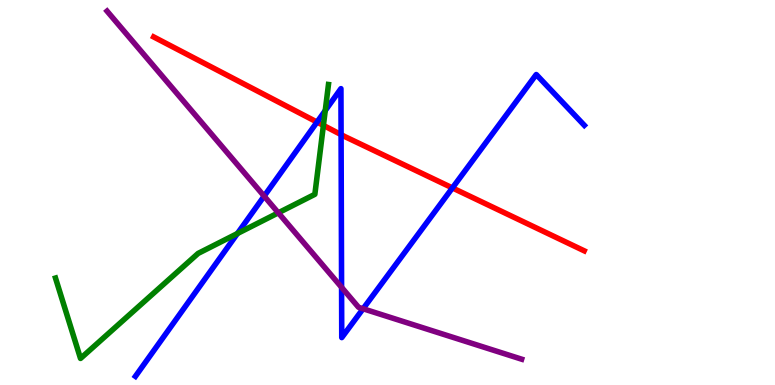[{'lines': ['blue', 'red'], 'intersections': [{'x': 4.09, 'y': 6.83}, {'x': 4.4, 'y': 6.5}, {'x': 5.84, 'y': 5.12}]}, {'lines': ['green', 'red'], 'intersections': [{'x': 4.17, 'y': 6.74}]}, {'lines': ['purple', 'red'], 'intersections': []}, {'lines': ['blue', 'green'], 'intersections': [{'x': 3.06, 'y': 3.93}, {'x': 4.2, 'y': 7.13}]}, {'lines': ['blue', 'purple'], 'intersections': [{'x': 3.41, 'y': 4.91}, {'x': 4.41, 'y': 2.54}, {'x': 4.68, 'y': 1.98}]}, {'lines': ['green', 'purple'], 'intersections': [{'x': 3.59, 'y': 4.47}]}]